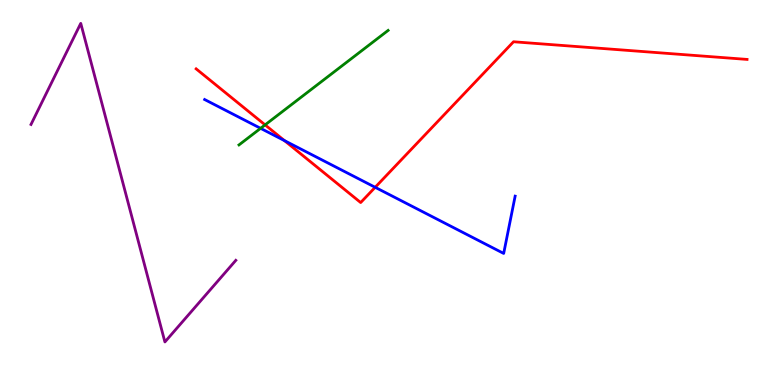[{'lines': ['blue', 'red'], 'intersections': [{'x': 3.67, 'y': 6.35}, {'x': 4.84, 'y': 5.14}]}, {'lines': ['green', 'red'], 'intersections': [{'x': 3.42, 'y': 6.76}]}, {'lines': ['purple', 'red'], 'intersections': []}, {'lines': ['blue', 'green'], 'intersections': [{'x': 3.36, 'y': 6.67}]}, {'lines': ['blue', 'purple'], 'intersections': []}, {'lines': ['green', 'purple'], 'intersections': []}]